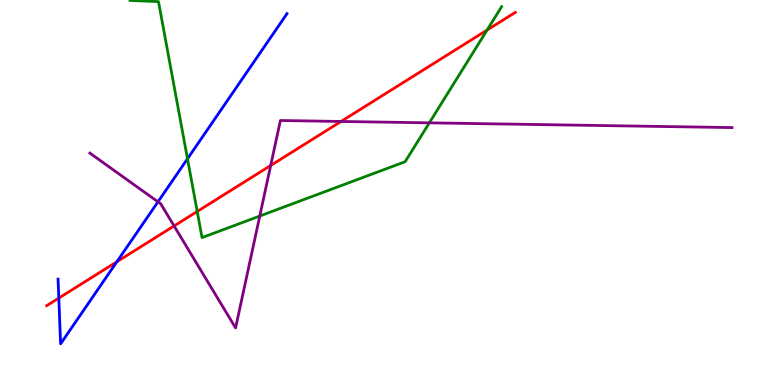[{'lines': ['blue', 'red'], 'intersections': [{'x': 0.759, 'y': 2.26}, {'x': 1.51, 'y': 3.2}]}, {'lines': ['green', 'red'], 'intersections': [{'x': 2.54, 'y': 4.51}, {'x': 6.28, 'y': 9.22}]}, {'lines': ['purple', 'red'], 'intersections': [{'x': 2.25, 'y': 4.13}, {'x': 3.49, 'y': 5.7}, {'x': 4.4, 'y': 6.85}]}, {'lines': ['blue', 'green'], 'intersections': [{'x': 2.42, 'y': 5.88}]}, {'lines': ['blue', 'purple'], 'intersections': [{'x': 2.04, 'y': 4.76}]}, {'lines': ['green', 'purple'], 'intersections': [{'x': 3.35, 'y': 4.39}, {'x': 5.54, 'y': 6.81}]}]